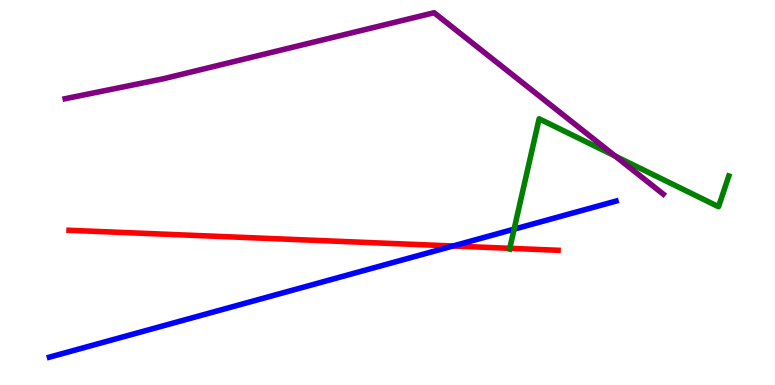[{'lines': ['blue', 'red'], 'intersections': [{'x': 5.85, 'y': 3.61}]}, {'lines': ['green', 'red'], 'intersections': [{'x': 6.58, 'y': 3.55}]}, {'lines': ['purple', 'red'], 'intersections': []}, {'lines': ['blue', 'green'], 'intersections': [{'x': 6.63, 'y': 4.05}]}, {'lines': ['blue', 'purple'], 'intersections': []}, {'lines': ['green', 'purple'], 'intersections': [{'x': 7.94, 'y': 5.95}]}]